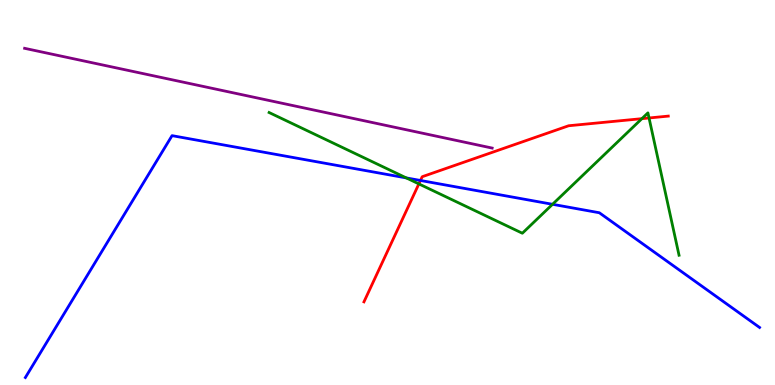[{'lines': ['blue', 'red'], 'intersections': [{'x': 5.43, 'y': 5.31}]}, {'lines': ['green', 'red'], 'intersections': [{'x': 5.4, 'y': 5.22}, {'x': 8.28, 'y': 6.92}, {'x': 8.37, 'y': 6.94}]}, {'lines': ['purple', 'red'], 'intersections': []}, {'lines': ['blue', 'green'], 'intersections': [{'x': 5.24, 'y': 5.38}, {'x': 7.13, 'y': 4.69}]}, {'lines': ['blue', 'purple'], 'intersections': []}, {'lines': ['green', 'purple'], 'intersections': []}]